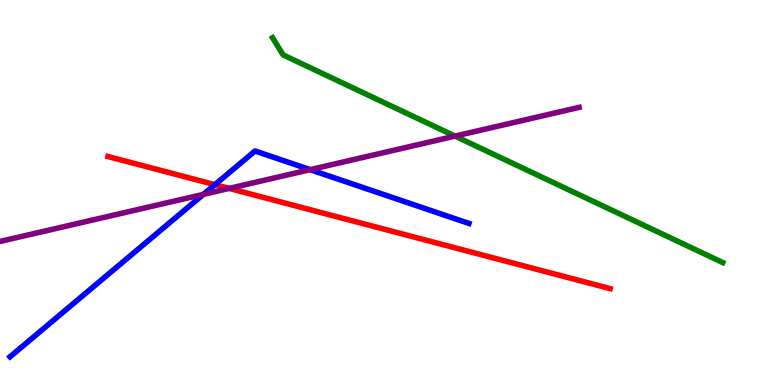[{'lines': ['blue', 'red'], 'intersections': [{'x': 2.77, 'y': 5.2}]}, {'lines': ['green', 'red'], 'intersections': []}, {'lines': ['purple', 'red'], 'intersections': [{'x': 2.96, 'y': 5.11}]}, {'lines': ['blue', 'green'], 'intersections': []}, {'lines': ['blue', 'purple'], 'intersections': [{'x': 2.62, 'y': 4.95}, {'x': 4.0, 'y': 5.59}]}, {'lines': ['green', 'purple'], 'intersections': [{'x': 5.87, 'y': 6.46}]}]